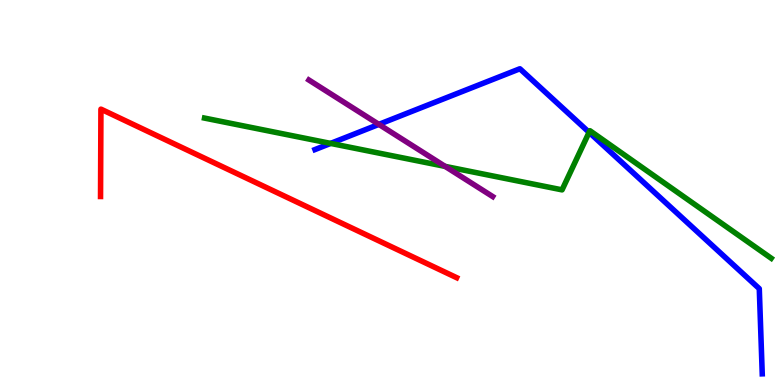[{'lines': ['blue', 'red'], 'intersections': []}, {'lines': ['green', 'red'], 'intersections': []}, {'lines': ['purple', 'red'], 'intersections': []}, {'lines': ['blue', 'green'], 'intersections': [{'x': 4.27, 'y': 6.28}, {'x': 7.6, 'y': 6.56}]}, {'lines': ['blue', 'purple'], 'intersections': [{'x': 4.89, 'y': 6.77}]}, {'lines': ['green', 'purple'], 'intersections': [{'x': 5.74, 'y': 5.68}]}]